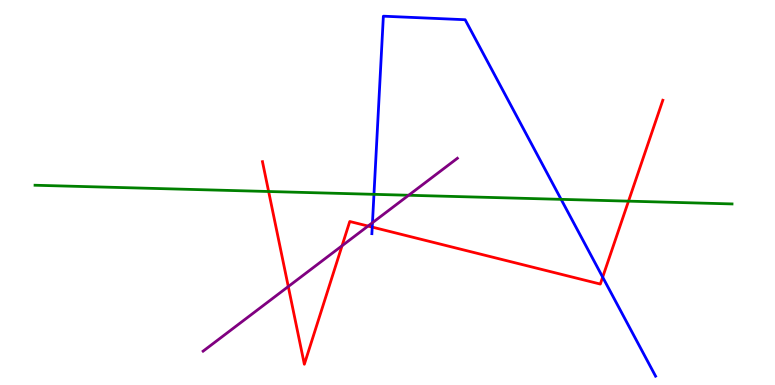[{'lines': ['blue', 'red'], 'intersections': [{'x': 4.8, 'y': 4.1}, {'x': 7.78, 'y': 2.8}]}, {'lines': ['green', 'red'], 'intersections': [{'x': 3.47, 'y': 5.03}, {'x': 8.11, 'y': 4.78}]}, {'lines': ['purple', 'red'], 'intersections': [{'x': 3.72, 'y': 2.56}, {'x': 4.41, 'y': 3.62}, {'x': 4.75, 'y': 4.13}]}, {'lines': ['blue', 'green'], 'intersections': [{'x': 4.83, 'y': 4.95}, {'x': 7.24, 'y': 4.82}]}, {'lines': ['blue', 'purple'], 'intersections': [{'x': 4.81, 'y': 4.22}]}, {'lines': ['green', 'purple'], 'intersections': [{'x': 5.27, 'y': 4.93}]}]